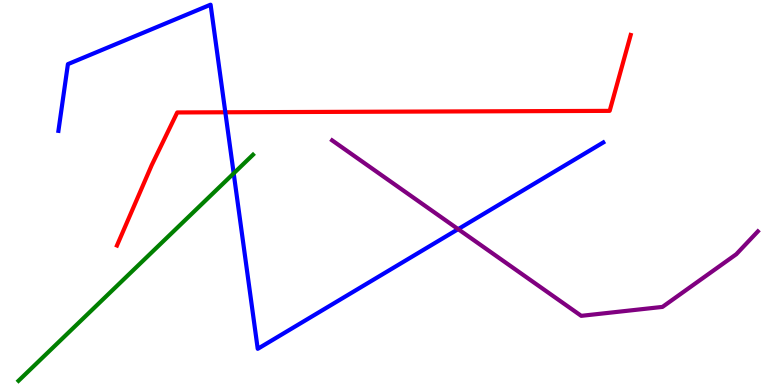[{'lines': ['blue', 'red'], 'intersections': [{'x': 2.91, 'y': 7.08}]}, {'lines': ['green', 'red'], 'intersections': []}, {'lines': ['purple', 'red'], 'intersections': []}, {'lines': ['blue', 'green'], 'intersections': [{'x': 3.02, 'y': 5.5}]}, {'lines': ['blue', 'purple'], 'intersections': [{'x': 5.91, 'y': 4.05}]}, {'lines': ['green', 'purple'], 'intersections': []}]